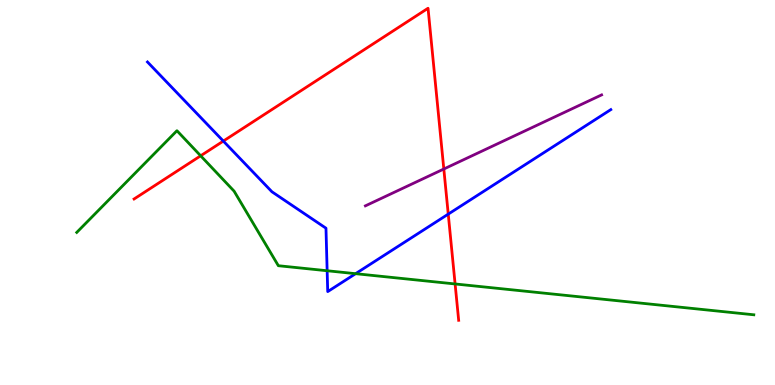[{'lines': ['blue', 'red'], 'intersections': [{'x': 2.88, 'y': 6.34}, {'x': 5.78, 'y': 4.44}]}, {'lines': ['green', 'red'], 'intersections': [{'x': 2.59, 'y': 5.95}, {'x': 5.87, 'y': 2.62}]}, {'lines': ['purple', 'red'], 'intersections': [{'x': 5.73, 'y': 5.61}]}, {'lines': ['blue', 'green'], 'intersections': [{'x': 4.22, 'y': 2.97}, {'x': 4.59, 'y': 2.89}]}, {'lines': ['blue', 'purple'], 'intersections': []}, {'lines': ['green', 'purple'], 'intersections': []}]